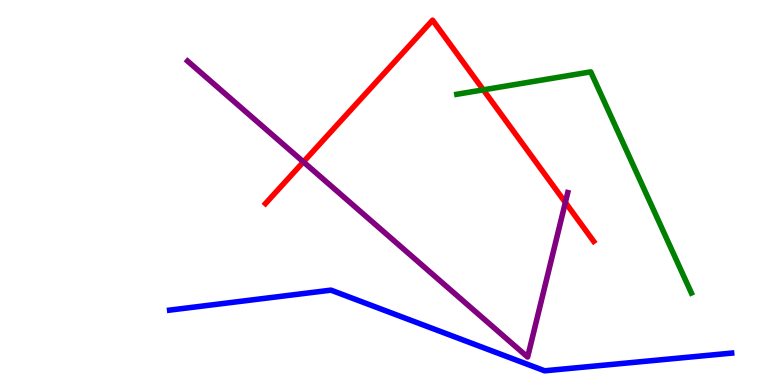[{'lines': ['blue', 'red'], 'intersections': []}, {'lines': ['green', 'red'], 'intersections': [{'x': 6.24, 'y': 7.67}]}, {'lines': ['purple', 'red'], 'intersections': [{'x': 3.92, 'y': 5.79}, {'x': 7.29, 'y': 4.74}]}, {'lines': ['blue', 'green'], 'intersections': []}, {'lines': ['blue', 'purple'], 'intersections': []}, {'lines': ['green', 'purple'], 'intersections': []}]